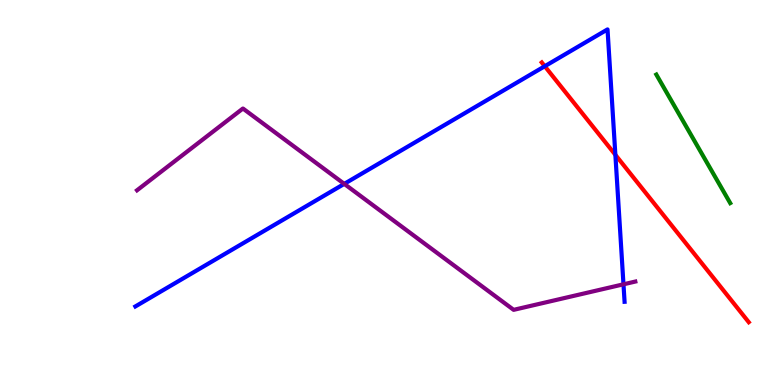[{'lines': ['blue', 'red'], 'intersections': [{'x': 7.03, 'y': 8.28}, {'x': 7.94, 'y': 5.98}]}, {'lines': ['green', 'red'], 'intersections': []}, {'lines': ['purple', 'red'], 'intersections': []}, {'lines': ['blue', 'green'], 'intersections': []}, {'lines': ['blue', 'purple'], 'intersections': [{'x': 4.44, 'y': 5.22}, {'x': 8.04, 'y': 2.62}]}, {'lines': ['green', 'purple'], 'intersections': []}]